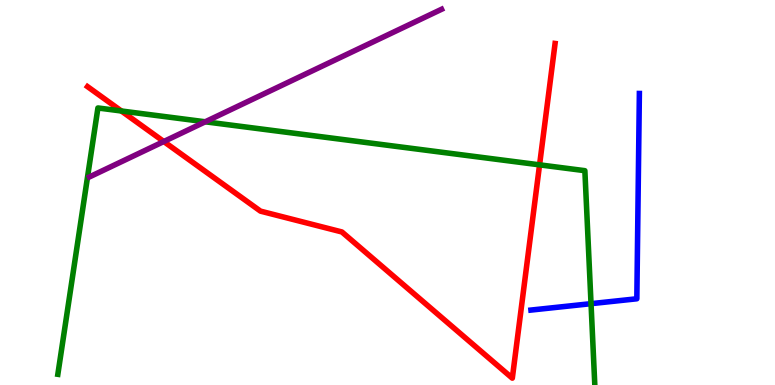[{'lines': ['blue', 'red'], 'intersections': []}, {'lines': ['green', 'red'], 'intersections': [{'x': 1.57, 'y': 7.12}, {'x': 6.96, 'y': 5.72}]}, {'lines': ['purple', 'red'], 'intersections': [{'x': 2.11, 'y': 6.32}]}, {'lines': ['blue', 'green'], 'intersections': [{'x': 7.63, 'y': 2.11}]}, {'lines': ['blue', 'purple'], 'intersections': []}, {'lines': ['green', 'purple'], 'intersections': [{'x': 2.65, 'y': 6.84}]}]